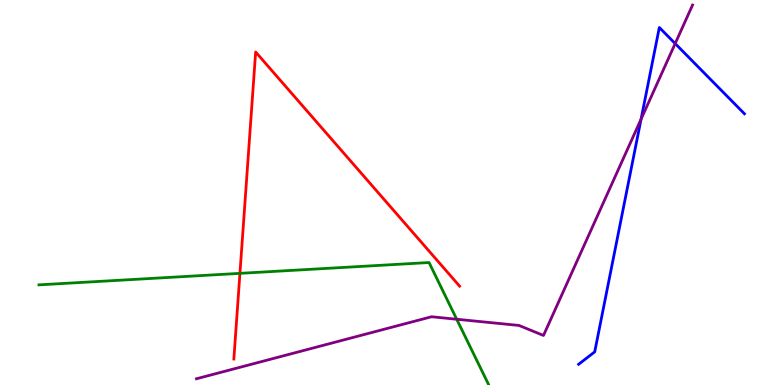[{'lines': ['blue', 'red'], 'intersections': []}, {'lines': ['green', 'red'], 'intersections': [{'x': 3.1, 'y': 2.9}]}, {'lines': ['purple', 'red'], 'intersections': []}, {'lines': ['blue', 'green'], 'intersections': []}, {'lines': ['blue', 'purple'], 'intersections': [{'x': 8.27, 'y': 6.91}, {'x': 8.71, 'y': 8.87}]}, {'lines': ['green', 'purple'], 'intersections': [{'x': 5.89, 'y': 1.71}]}]